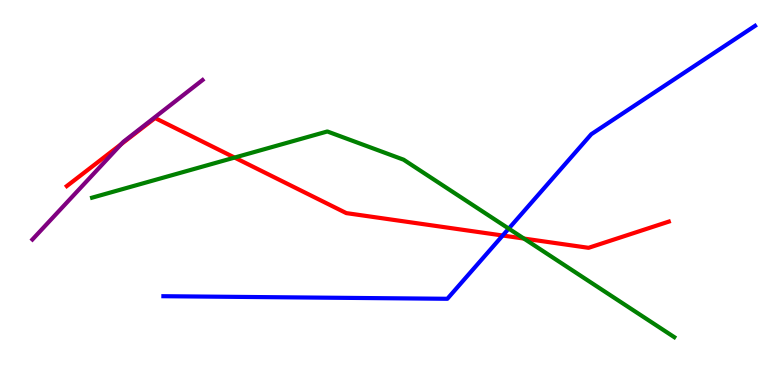[{'lines': ['blue', 'red'], 'intersections': [{'x': 6.49, 'y': 3.88}]}, {'lines': ['green', 'red'], 'intersections': [{'x': 3.03, 'y': 5.91}, {'x': 6.76, 'y': 3.8}]}, {'lines': ['purple', 'red'], 'intersections': [{'x': 1.56, 'y': 6.26}]}, {'lines': ['blue', 'green'], 'intersections': [{'x': 6.56, 'y': 4.06}]}, {'lines': ['blue', 'purple'], 'intersections': []}, {'lines': ['green', 'purple'], 'intersections': []}]